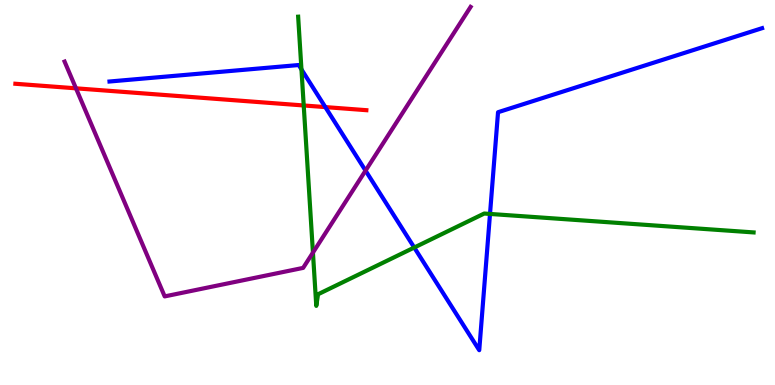[{'lines': ['blue', 'red'], 'intersections': [{'x': 4.2, 'y': 7.22}]}, {'lines': ['green', 'red'], 'intersections': [{'x': 3.92, 'y': 7.26}]}, {'lines': ['purple', 'red'], 'intersections': [{'x': 0.98, 'y': 7.71}]}, {'lines': ['blue', 'green'], 'intersections': [{'x': 3.89, 'y': 8.2}, {'x': 5.35, 'y': 3.57}, {'x': 6.32, 'y': 4.44}]}, {'lines': ['blue', 'purple'], 'intersections': [{'x': 4.72, 'y': 5.57}]}, {'lines': ['green', 'purple'], 'intersections': [{'x': 4.04, 'y': 3.44}]}]